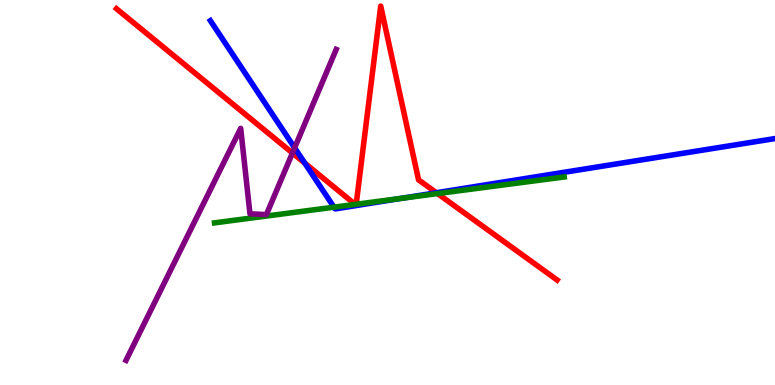[{'lines': ['blue', 'red'], 'intersections': [{'x': 3.93, 'y': 5.76}, {'x': 5.63, 'y': 4.99}]}, {'lines': ['green', 'red'], 'intersections': [{'x': 4.58, 'y': 4.69}, {'x': 4.6, 'y': 4.69}, {'x': 5.65, 'y': 4.97}]}, {'lines': ['purple', 'red'], 'intersections': [{'x': 3.77, 'y': 6.03}]}, {'lines': ['blue', 'green'], 'intersections': [{'x': 4.31, 'y': 4.62}, {'x': 5.18, 'y': 4.85}]}, {'lines': ['blue', 'purple'], 'intersections': [{'x': 3.8, 'y': 6.16}]}, {'lines': ['green', 'purple'], 'intersections': []}]